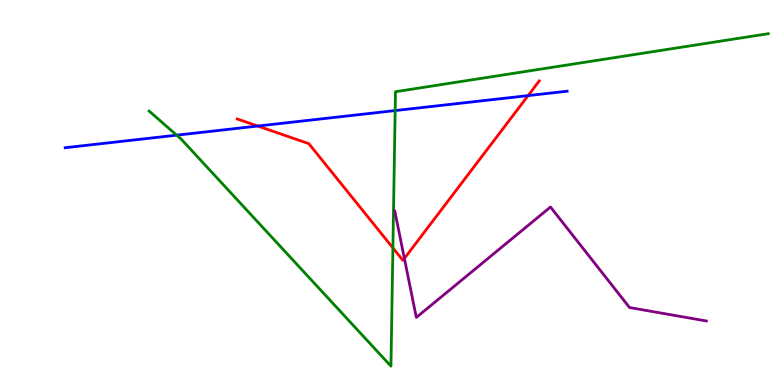[{'lines': ['blue', 'red'], 'intersections': [{'x': 3.33, 'y': 6.73}, {'x': 6.81, 'y': 7.52}]}, {'lines': ['green', 'red'], 'intersections': [{'x': 5.07, 'y': 3.56}]}, {'lines': ['purple', 'red'], 'intersections': [{'x': 5.22, 'y': 3.29}]}, {'lines': ['blue', 'green'], 'intersections': [{'x': 2.28, 'y': 6.49}, {'x': 5.1, 'y': 7.13}]}, {'lines': ['blue', 'purple'], 'intersections': []}, {'lines': ['green', 'purple'], 'intersections': []}]